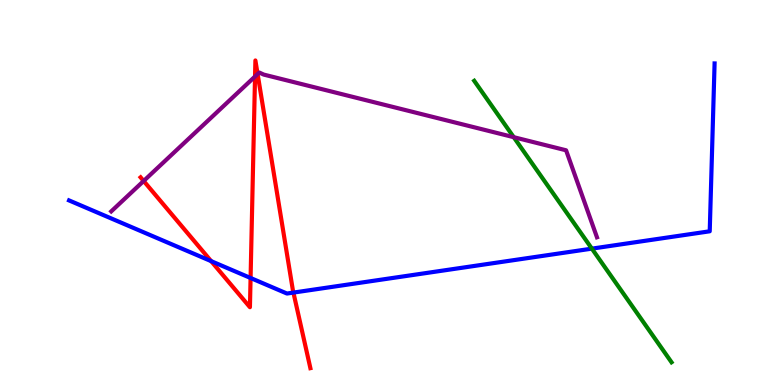[{'lines': ['blue', 'red'], 'intersections': [{'x': 2.72, 'y': 3.22}, {'x': 3.23, 'y': 2.78}, {'x': 3.79, 'y': 2.4}]}, {'lines': ['green', 'red'], 'intersections': []}, {'lines': ['purple', 'red'], 'intersections': [{'x': 1.85, 'y': 5.3}, {'x': 3.29, 'y': 8.01}, {'x': 3.32, 'y': 8.08}]}, {'lines': ['blue', 'green'], 'intersections': [{'x': 7.64, 'y': 3.54}]}, {'lines': ['blue', 'purple'], 'intersections': []}, {'lines': ['green', 'purple'], 'intersections': [{'x': 6.63, 'y': 6.44}]}]